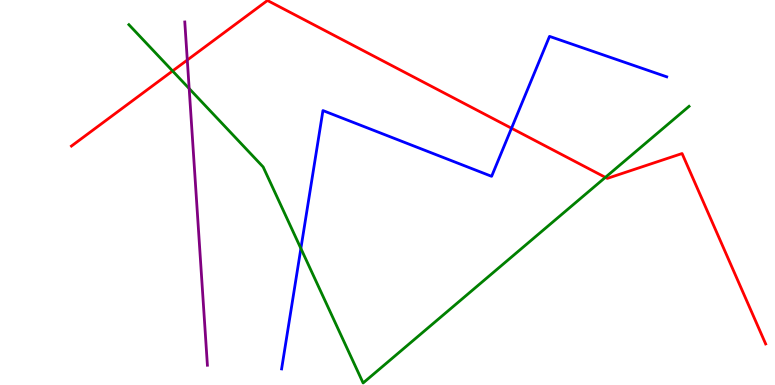[{'lines': ['blue', 'red'], 'intersections': [{'x': 6.6, 'y': 6.67}]}, {'lines': ['green', 'red'], 'intersections': [{'x': 2.23, 'y': 8.16}, {'x': 7.81, 'y': 5.39}]}, {'lines': ['purple', 'red'], 'intersections': [{'x': 2.42, 'y': 8.44}]}, {'lines': ['blue', 'green'], 'intersections': [{'x': 3.88, 'y': 3.55}]}, {'lines': ['blue', 'purple'], 'intersections': []}, {'lines': ['green', 'purple'], 'intersections': [{'x': 2.44, 'y': 7.7}]}]